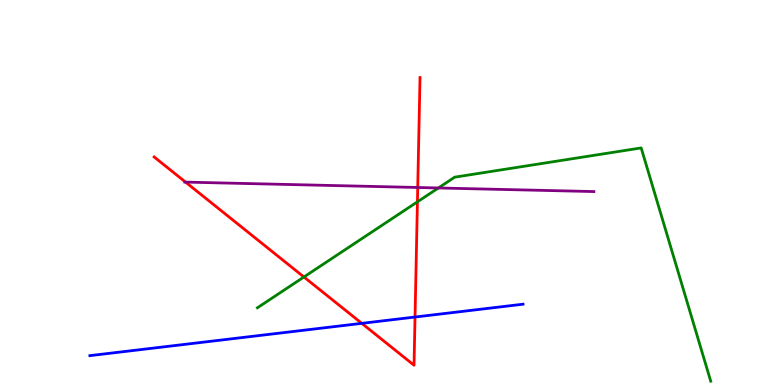[{'lines': ['blue', 'red'], 'intersections': [{'x': 4.67, 'y': 1.6}, {'x': 5.36, 'y': 1.77}]}, {'lines': ['green', 'red'], 'intersections': [{'x': 3.92, 'y': 2.81}, {'x': 5.39, 'y': 4.76}]}, {'lines': ['purple', 'red'], 'intersections': [{'x': 2.39, 'y': 5.27}, {'x': 5.39, 'y': 5.13}]}, {'lines': ['blue', 'green'], 'intersections': []}, {'lines': ['blue', 'purple'], 'intersections': []}, {'lines': ['green', 'purple'], 'intersections': [{'x': 5.66, 'y': 5.12}]}]